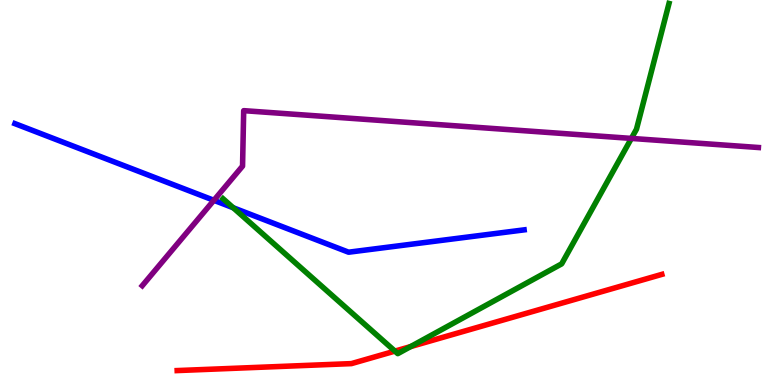[{'lines': ['blue', 'red'], 'intersections': []}, {'lines': ['green', 'red'], 'intersections': [{'x': 5.1, 'y': 0.88}, {'x': 5.3, 'y': 0.998}]}, {'lines': ['purple', 'red'], 'intersections': []}, {'lines': ['blue', 'green'], 'intersections': [{'x': 3.01, 'y': 4.6}]}, {'lines': ['blue', 'purple'], 'intersections': [{'x': 2.76, 'y': 4.8}]}, {'lines': ['green', 'purple'], 'intersections': [{'x': 8.15, 'y': 6.4}]}]